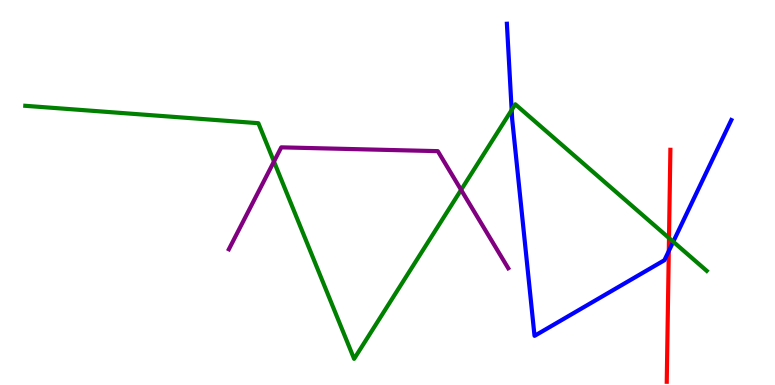[{'lines': ['blue', 'red'], 'intersections': [{'x': 8.63, 'y': 3.48}]}, {'lines': ['green', 'red'], 'intersections': [{'x': 8.63, 'y': 3.82}]}, {'lines': ['purple', 'red'], 'intersections': []}, {'lines': ['blue', 'green'], 'intersections': [{'x': 6.6, 'y': 7.14}, {'x': 8.69, 'y': 3.72}]}, {'lines': ['blue', 'purple'], 'intersections': []}, {'lines': ['green', 'purple'], 'intersections': [{'x': 3.53, 'y': 5.8}, {'x': 5.95, 'y': 5.07}]}]